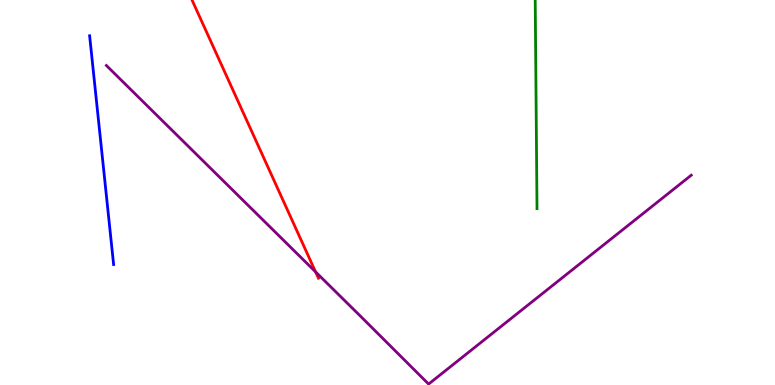[{'lines': ['blue', 'red'], 'intersections': []}, {'lines': ['green', 'red'], 'intersections': []}, {'lines': ['purple', 'red'], 'intersections': [{'x': 4.07, 'y': 2.94}]}, {'lines': ['blue', 'green'], 'intersections': []}, {'lines': ['blue', 'purple'], 'intersections': []}, {'lines': ['green', 'purple'], 'intersections': []}]